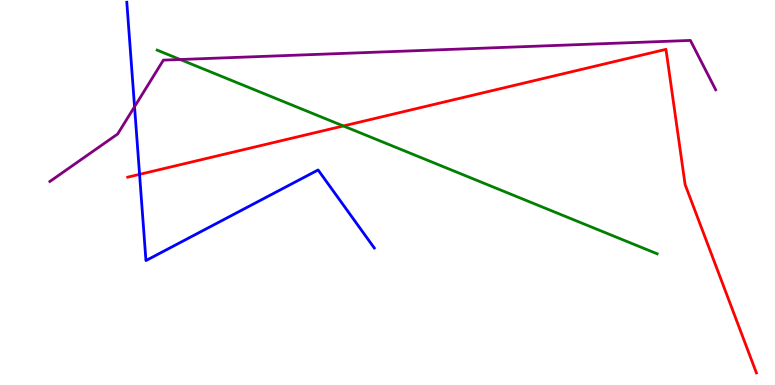[{'lines': ['blue', 'red'], 'intersections': [{'x': 1.8, 'y': 5.47}]}, {'lines': ['green', 'red'], 'intersections': [{'x': 4.43, 'y': 6.73}]}, {'lines': ['purple', 'red'], 'intersections': []}, {'lines': ['blue', 'green'], 'intersections': []}, {'lines': ['blue', 'purple'], 'intersections': [{'x': 1.74, 'y': 7.23}]}, {'lines': ['green', 'purple'], 'intersections': [{'x': 2.32, 'y': 8.45}]}]